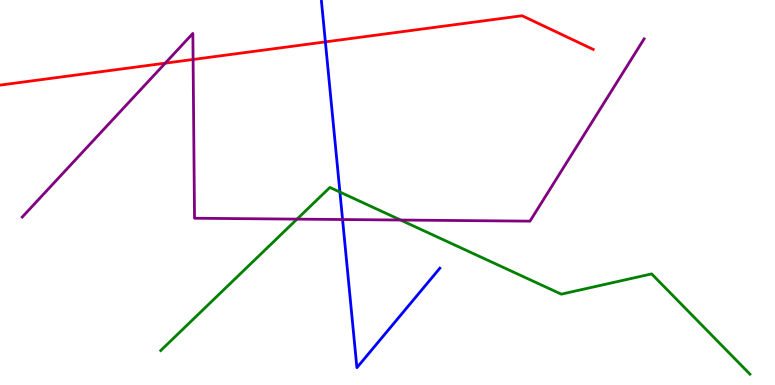[{'lines': ['blue', 'red'], 'intersections': [{'x': 4.2, 'y': 8.91}]}, {'lines': ['green', 'red'], 'intersections': []}, {'lines': ['purple', 'red'], 'intersections': [{'x': 2.13, 'y': 8.36}, {'x': 2.49, 'y': 8.46}]}, {'lines': ['blue', 'green'], 'intersections': [{'x': 4.39, 'y': 5.01}]}, {'lines': ['blue', 'purple'], 'intersections': [{'x': 4.42, 'y': 4.3}]}, {'lines': ['green', 'purple'], 'intersections': [{'x': 3.83, 'y': 4.31}, {'x': 5.17, 'y': 4.28}]}]